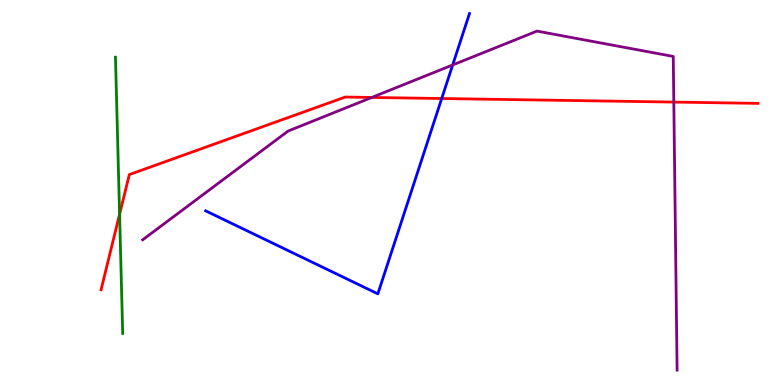[{'lines': ['blue', 'red'], 'intersections': [{'x': 5.7, 'y': 7.44}]}, {'lines': ['green', 'red'], 'intersections': [{'x': 1.54, 'y': 4.43}]}, {'lines': ['purple', 'red'], 'intersections': [{'x': 4.8, 'y': 7.47}, {'x': 8.69, 'y': 7.35}]}, {'lines': ['blue', 'green'], 'intersections': []}, {'lines': ['blue', 'purple'], 'intersections': [{'x': 5.84, 'y': 8.31}]}, {'lines': ['green', 'purple'], 'intersections': []}]